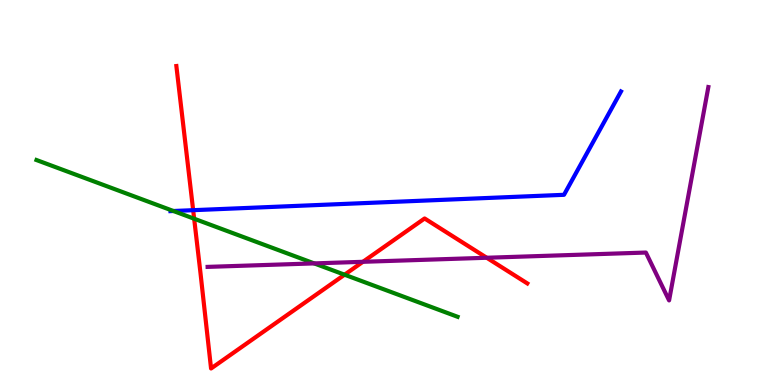[{'lines': ['blue', 'red'], 'intersections': [{'x': 2.49, 'y': 4.54}]}, {'lines': ['green', 'red'], 'intersections': [{'x': 2.51, 'y': 4.32}, {'x': 4.45, 'y': 2.86}]}, {'lines': ['purple', 'red'], 'intersections': [{'x': 4.68, 'y': 3.2}, {'x': 6.28, 'y': 3.31}]}, {'lines': ['blue', 'green'], 'intersections': [{'x': 2.24, 'y': 4.52}]}, {'lines': ['blue', 'purple'], 'intersections': []}, {'lines': ['green', 'purple'], 'intersections': [{'x': 4.05, 'y': 3.16}]}]